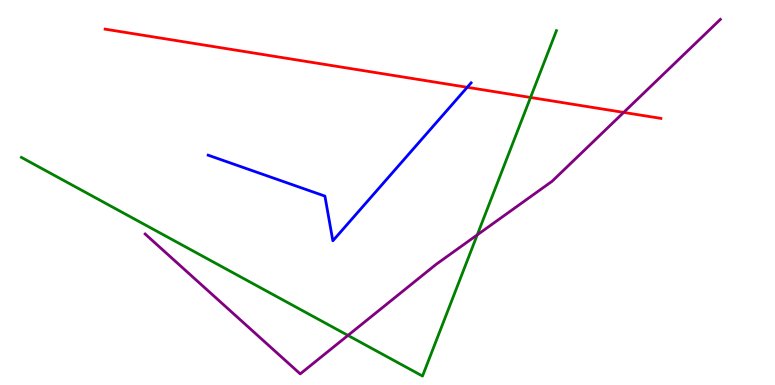[{'lines': ['blue', 'red'], 'intersections': [{'x': 6.03, 'y': 7.73}]}, {'lines': ['green', 'red'], 'intersections': [{'x': 6.85, 'y': 7.47}]}, {'lines': ['purple', 'red'], 'intersections': [{'x': 8.05, 'y': 7.08}]}, {'lines': ['blue', 'green'], 'intersections': []}, {'lines': ['blue', 'purple'], 'intersections': []}, {'lines': ['green', 'purple'], 'intersections': [{'x': 4.49, 'y': 1.29}, {'x': 6.16, 'y': 3.9}]}]